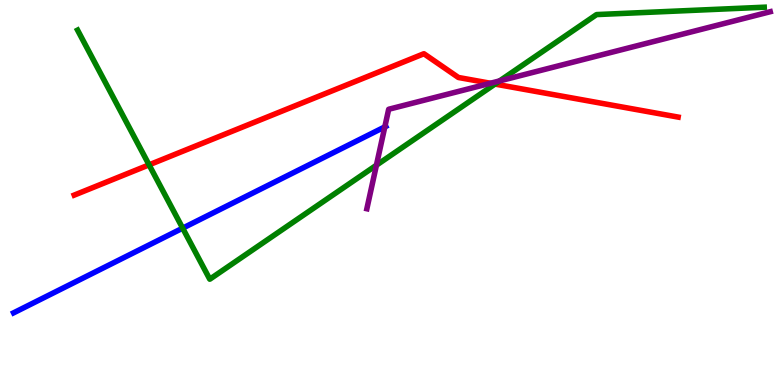[{'lines': ['blue', 'red'], 'intersections': []}, {'lines': ['green', 'red'], 'intersections': [{'x': 1.92, 'y': 5.72}, {'x': 6.39, 'y': 7.82}]}, {'lines': ['purple', 'red'], 'intersections': [{'x': 6.33, 'y': 7.84}]}, {'lines': ['blue', 'green'], 'intersections': [{'x': 2.36, 'y': 4.07}]}, {'lines': ['blue', 'purple'], 'intersections': [{'x': 4.97, 'y': 6.7}]}, {'lines': ['green', 'purple'], 'intersections': [{'x': 4.86, 'y': 5.71}, {'x': 6.45, 'y': 7.9}]}]